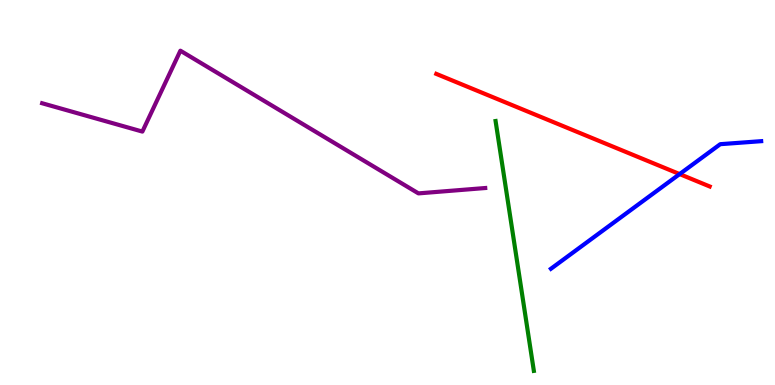[{'lines': ['blue', 'red'], 'intersections': [{'x': 8.77, 'y': 5.48}]}, {'lines': ['green', 'red'], 'intersections': []}, {'lines': ['purple', 'red'], 'intersections': []}, {'lines': ['blue', 'green'], 'intersections': []}, {'lines': ['blue', 'purple'], 'intersections': []}, {'lines': ['green', 'purple'], 'intersections': []}]